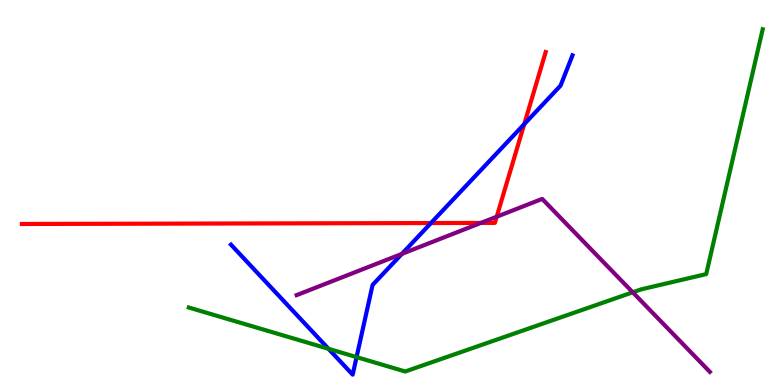[{'lines': ['blue', 'red'], 'intersections': [{'x': 5.56, 'y': 4.21}, {'x': 6.76, 'y': 6.78}]}, {'lines': ['green', 'red'], 'intersections': []}, {'lines': ['purple', 'red'], 'intersections': [{'x': 6.2, 'y': 4.21}, {'x': 6.41, 'y': 4.37}]}, {'lines': ['blue', 'green'], 'intersections': [{'x': 4.24, 'y': 0.94}, {'x': 4.6, 'y': 0.724}]}, {'lines': ['blue', 'purple'], 'intersections': [{'x': 5.19, 'y': 3.41}]}, {'lines': ['green', 'purple'], 'intersections': [{'x': 8.16, 'y': 2.41}]}]